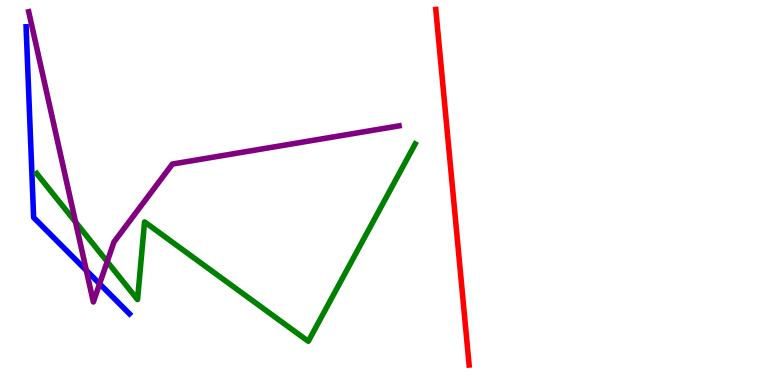[{'lines': ['blue', 'red'], 'intersections': []}, {'lines': ['green', 'red'], 'intersections': []}, {'lines': ['purple', 'red'], 'intersections': []}, {'lines': ['blue', 'green'], 'intersections': []}, {'lines': ['blue', 'purple'], 'intersections': [{'x': 1.11, 'y': 2.98}, {'x': 1.29, 'y': 2.63}]}, {'lines': ['green', 'purple'], 'intersections': [{'x': 0.975, 'y': 4.23}, {'x': 1.38, 'y': 3.2}]}]